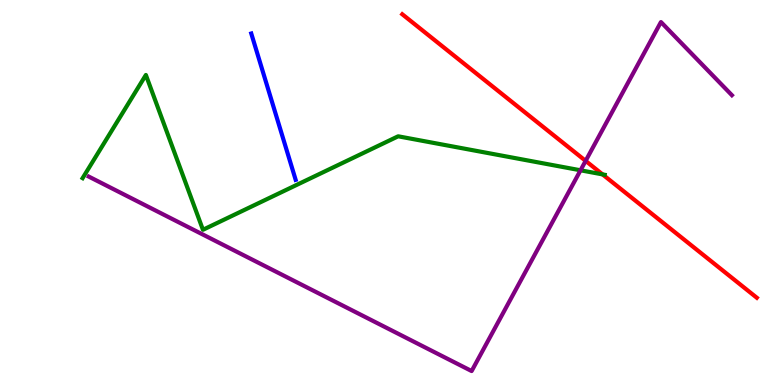[{'lines': ['blue', 'red'], 'intersections': []}, {'lines': ['green', 'red'], 'intersections': [{'x': 7.77, 'y': 5.47}]}, {'lines': ['purple', 'red'], 'intersections': [{'x': 7.56, 'y': 5.82}]}, {'lines': ['blue', 'green'], 'intersections': []}, {'lines': ['blue', 'purple'], 'intersections': []}, {'lines': ['green', 'purple'], 'intersections': [{'x': 7.49, 'y': 5.58}]}]